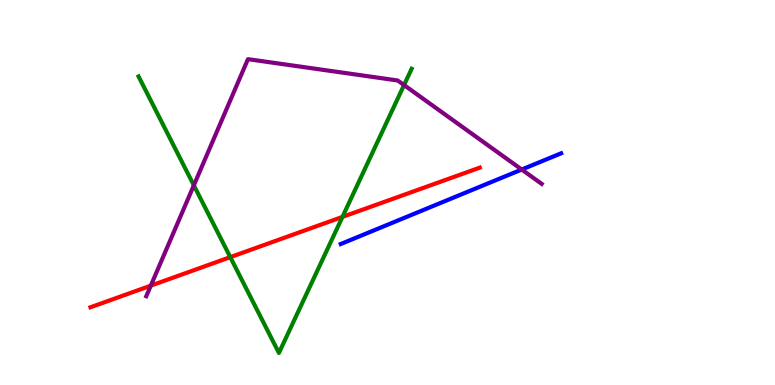[{'lines': ['blue', 'red'], 'intersections': []}, {'lines': ['green', 'red'], 'intersections': [{'x': 2.97, 'y': 3.32}, {'x': 4.42, 'y': 4.37}]}, {'lines': ['purple', 'red'], 'intersections': [{'x': 1.95, 'y': 2.58}]}, {'lines': ['blue', 'green'], 'intersections': []}, {'lines': ['blue', 'purple'], 'intersections': [{'x': 6.73, 'y': 5.6}]}, {'lines': ['green', 'purple'], 'intersections': [{'x': 2.5, 'y': 5.19}, {'x': 5.21, 'y': 7.79}]}]